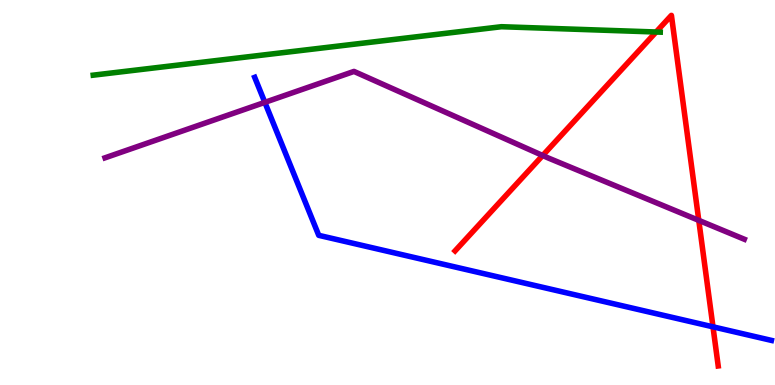[{'lines': ['blue', 'red'], 'intersections': [{'x': 9.2, 'y': 1.51}]}, {'lines': ['green', 'red'], 'intersections': [{'x': 8.47, 'y': 9.17}]}, {'lines': ['purple', 'red'], 'intersections': [{'x': 7.0, 'y': 5.96}, {'x': 9.02, 'y': 4.28}]}, {'lines': ['blue', 'green'], 'intersections': []}, {'lines': ['blue', 'purple'], 'intersections': [{'x': 3.42, 'y': 7.34}]}, {'lines': ['green', 'purple'], 'intersections': []}]